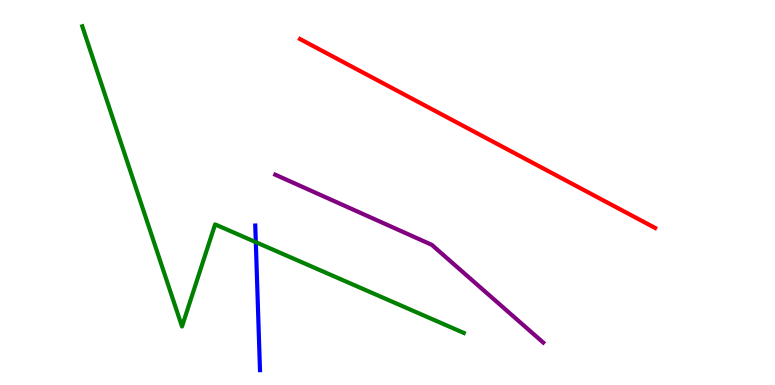[{'lines': ['blue', 'red'], 'intersections': []}, {'lines': ['green', 'red'], 'intersections': []}, {'lines': ['purple', 'red'], 'intersections': []}, {'lines': ['blue', 'green'], 'intersections': [{'x': 3.3, 'y': 3.71}]}, {'lines': ['blue', 'purple'], 'intersections': []}, {'lines': ['green', 'purple'], 'intersections': []}]